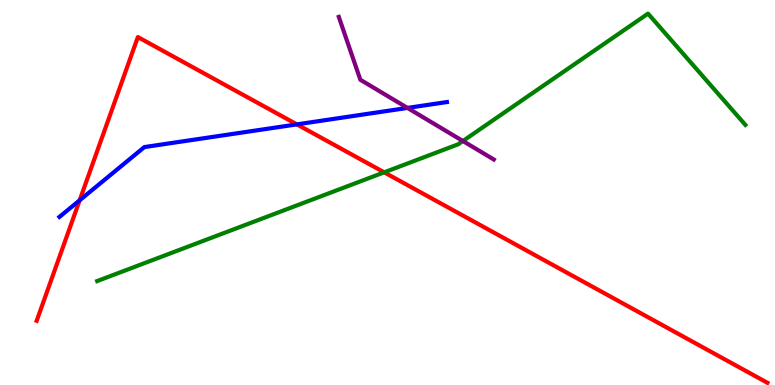[{'lines': ['blue', 'red'], 'intersections': [{'x': 1.03, 'y': 4.8}, {'x': 3.83, 'y': 6.77}]}, {'lines': ['green', 'red'], 'intersections': [{'x': 4.96, 'y': 5.52}]}, {'lines': ['purple', 'red'], 'intersections': []}, {'lines': ['blue', 'green'], 'intersections': []}, {'lines': ['blue', 'purple'], 'intersections': [{'x': 5.26, 'y': 7.2}]}, {'lines': ['green', 'purple'], 'intersections': [{'x': 5.97, 'y': 6.34}]}]